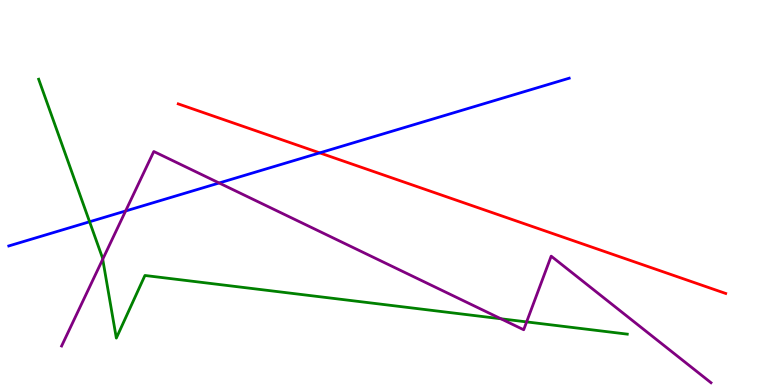[{'lines': ['blue', 'red'], 'intersections': [{'x': 4.13, 'y': 6.03}]}, {'lines': ['green', 'red'], 'intersections': []}, {'lines': ['purple', 'red'], 'intersections': []}, {'lines': ['blue', 'green'], 'intersections': [{'x': 1.16, 'y': 4.24}]}, {'lines': ['blue', 'purple'], 'intersections': [{'x': 1.62, 'y': 4.52}, {'x': 2.83, 'y': 5.25}]}, {'lines': ['green', 'purple'], 'intersections': [{'x': 1.33, 'y': 3.27}, {'x': 6.46, 'y': 1.72}, {'x': 6.8, 'y': 1.64}]}]